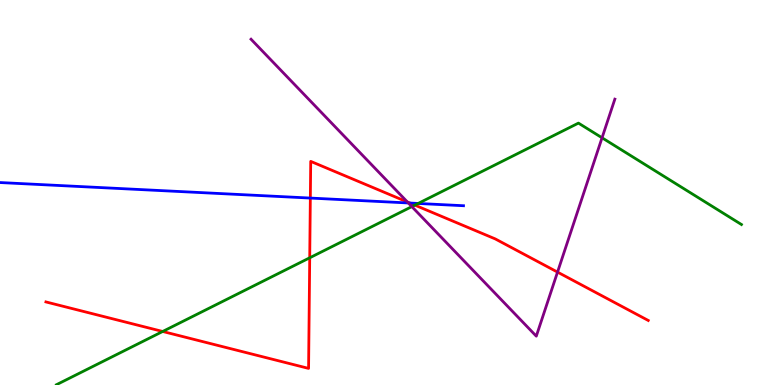[{'lines': ['blue', 'red'], 'intersections': [{'x': 4.0, 'y': 4.86}, {'x': 5.29, 'y': 4.73}]}, {'lines': ['green', 'red'], 'intersections': [{'x': 2.1, 'y': 1.39}, {'x': 4.0, 'y': 3.3}, {'x': 5.35, 'y': 4.67}]}, {'lines': ['purple', 'red'], 'intersections': [{'x': 5.26, 'y': 4.75}, {'x': 7.19, 'y': 2.93}]}, {'lines': ['blue', 'green'], 'intersections': [{'x': 5.4, 'y': 4.72}]}, {'lines': ['blue', 'purple'], 'intersections': [{'x': 5.27, 'y': 4.73}]}, {'lines': ['green', 'purple'], 'intersections': [{'x': 5.31, 'y': 4.63}, {'x': 7.77, 'y': 6.42}]}]